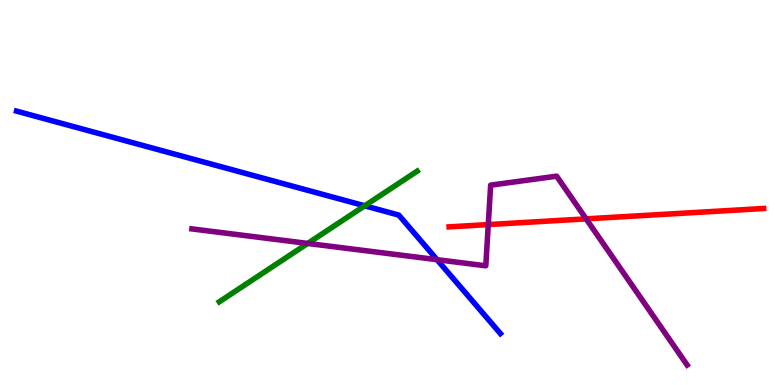[{'lines': ['blue', 'red'], 'intersections': []}, {'lines': ['green', 'red'], 'intersections': []}, {'lines': ['purple', 'red'], 'intersections': [{'x': 6.3, 'y': 4.17}, {'x': 7.56, 'y': 4.32}]}, {'lines': ['blue', 'green'], 'intersections': [{'x': 4.71, 'y': 4.65}]}, {'lines': ['blue', 'purple'], 'intersections': [{'x': 5.64, 'y': 3.26}]}, {'lines': ['green', 'purple'], 'intersections': [{'x': 3.97, 'y': 3.68}]}]